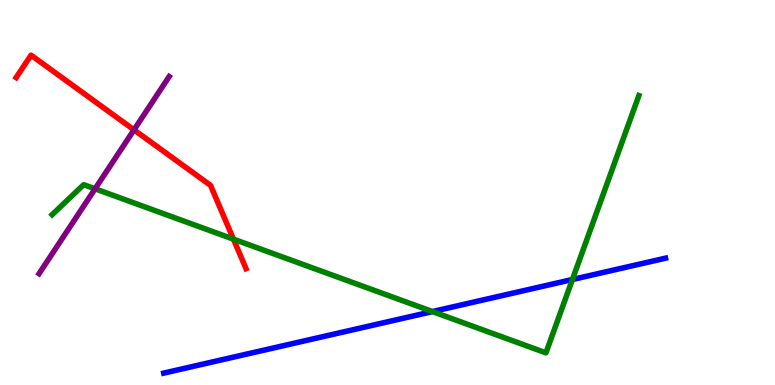[{'lines': ['blue', 'red'], 'intersections': []}, {'lines': ['green', 'red'], 'intersections': [{'x': 3.01, 'y': 3.79}]}, {'lines': ['purple', 'red'], 'intersections': [{'x': 1.73, 'y': 6.63}]}, {'lines': ['blue', 'green'], 'intersections': [{'x': 5.58, 'y': 1.91}, {'x': 7.39, 'y': 2.74}]}, {'lines': ['blue', 'purple'], 'intersections': []}, {'lines': ['green', 'purple'], 'intersections': [{'x': 1.23, 'y': 5.1}]}]